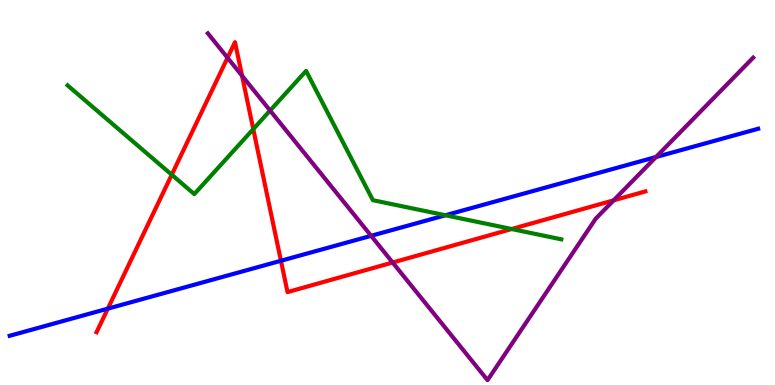[{'lines': ['blue', 'red'], 'intersections': [{'x': 1.39, 'y': 1.98}, {'x': 3.62, 'y': 3.23}]}, {'lines': ['green', 'red'], 'intersections': [{'x': 2.22, 'y': 5.46}, {'x': 3.27, 'y': 6.65}, {'x': 6.6, 'y': 4.05}]}, {'lines': ['purple', 'red'], 'intersections': [{'x': 2.94, 'y': 8.5}, {'x': 3.12, 'y': 8.03}, {'x': 5.07, 'y': 3.18}, {'x': 7.92, 'y': 4.8}]}, {'lines': ['blue', 'green'], 'intersections': [{'x': 5.75, 'y': 4.41}]}, {'lines': ['blue', 'purple'], 'intersections': [{'x': 4.79, 'y': 3.87}, {'x': 8.46, 'y': 5.92}]}, {'lines': ['green', 'purple'], 'intersections': [{'x': 3.49, 'y': 7.13}]}]